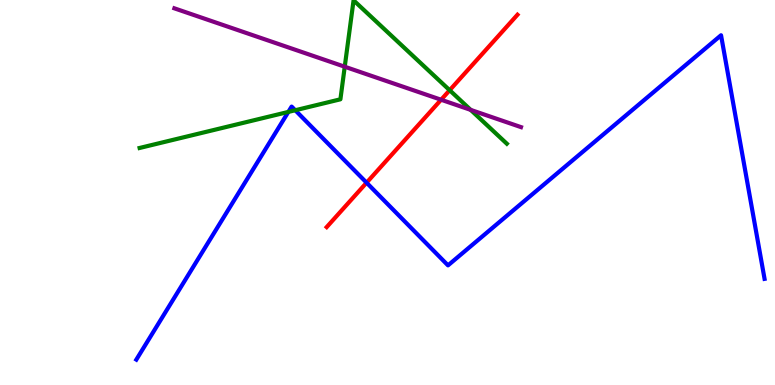[{'lines': ['blue', 'red'], 'intersections': [{'x': 4.73, 'y': 5.25}]}, {'lines': ['green', 'red'], 'intersections': [{'x': 5.8, 'y': 7.66}]}, {'lines': ['purple', 'red'], 'intersections': [{'x': 5.69, 'y': 7.41}]}, {'lines': ['blue', 'green'], 'intersections': [{'x': 3.72, 'y': 7.09}, {'x': 3.81, 'y': 7.14}]}, {'lines': ['blue', 'purple'], 'intersections': []}, {'lines': ['green', 'purple'], 'intersections': [{'x': 4.45, 'y': 8.27}, {'x': 6.07, 'y': 7.15}]}]